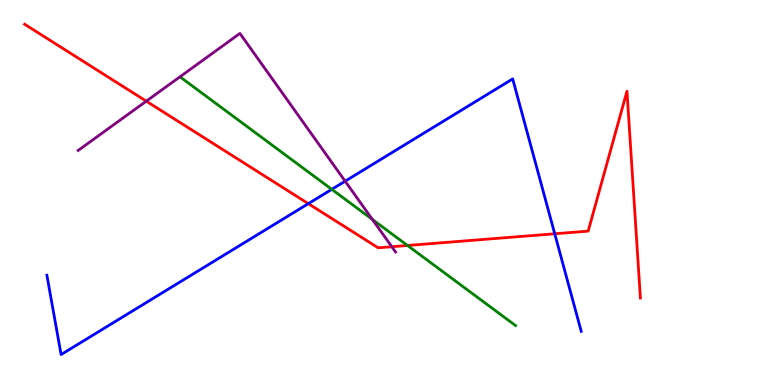[{'lines': ['blue', 'red'], 'intersections': [{'x': 3.98, 'y': 4.71}, {'x': 7.16, 'y': 3.93}]}, {'lines': ['green', 'red'], 'intersections': [{'x': 5.26, 'y': 3.62}]}, {'lines': ['purple', 'red'], 'intersections': [{'x': 1.89, 'y': 7.37}, {'x': 5.06, 'y': 3.59}]}, {'lines': ['blue', 'green'], 'intersections': [{'x': 4.28, 'y': 5.08}]}, {'lines': ['blue', 'purple'], 'intersections': [{'x': 4.45, 'y': 5.29}]}, {'lines': ['green', 'purple'], 'intersections': [{'x': 4.8, 'y': 4.3}]}]